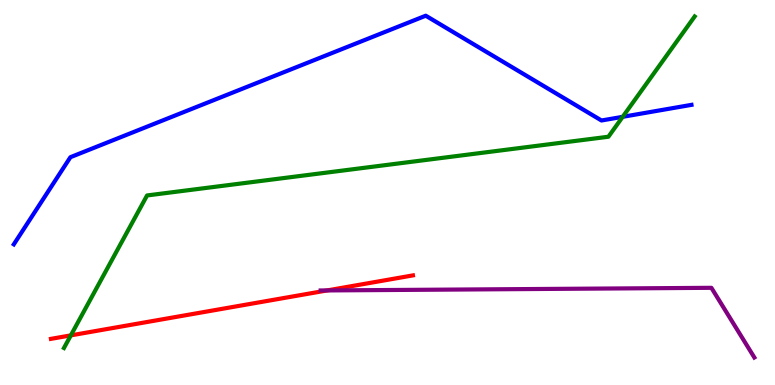[{'lines': ['blue', 'red'], 'intersections': []}, {'lines': ['green', 'red'], 'intersections': [{'x': 0.914, 'y': 1.29}]}, {'lines': ['purple', 'red'], 'intersections': [{'x': 4.22, 'y': 2.46}]}, {'lines': ['blue', 'green'], 'intersections': [{'x': 8.03, 'y': 6.97}]}, {'lines': ['blue', 'purple'], 'intersections': []}, {'lines': ['green', 'purple'], 'intersections': []}]